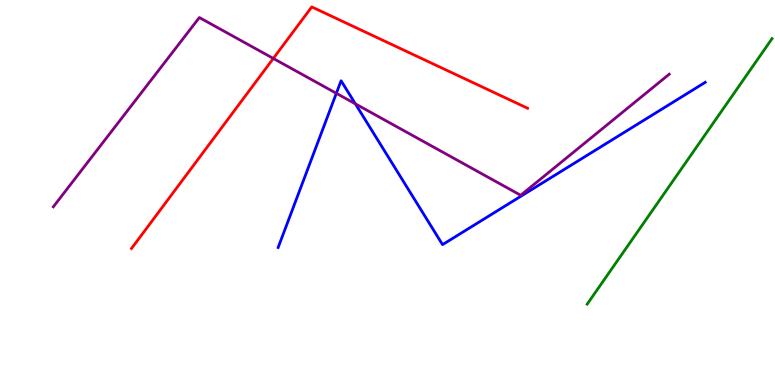[{'lines': ['blue', 'red'], 'intersections': []}, {'lines': ['green', 'red'], 'intersections': []}, {'lines': ['purple', 'red'], 'intersections': [{'x': 3.53, 'y': 8.48}]}, {'lines': ['blue', 'green'], 'intersections': []}, {'lines': ['blue', 'purple'], 'intersections': [{'x': 4.34, 'y': 7.58}, {'x': 4.59, 'y': 7.3}]}, {'lines': ['green', 'purple'], 'intersections': []}]